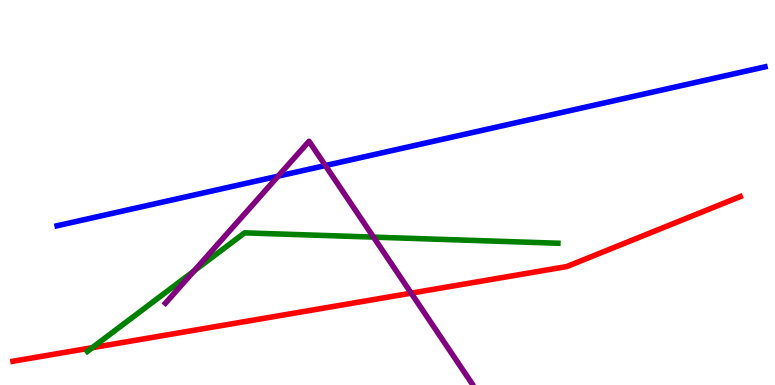[{'lines': ['blue', 'red'], 'intersections': []}, {'lines': ['green', 'red'], 'intersections': [{'x': 1.19, 'y': 0.969}]}, {'lines': ['purple', 'red'], 'intersections': [{'x': 5.31, 'y': 2.39}]}, {'lines': ['blue', 'green'], 'intersections': []}, {'lines': ['blue', 'purple'], 'intersections': [{'x': 3.59, 'y': 5.42}, {'x': 4.2, 'y': 5.7}]}, {'lines': ['green', 'purple'], 'intersections': [{'x': 2.5, 'y': 2.96}, {'x': 4.82, 'y': 3.84}]}]